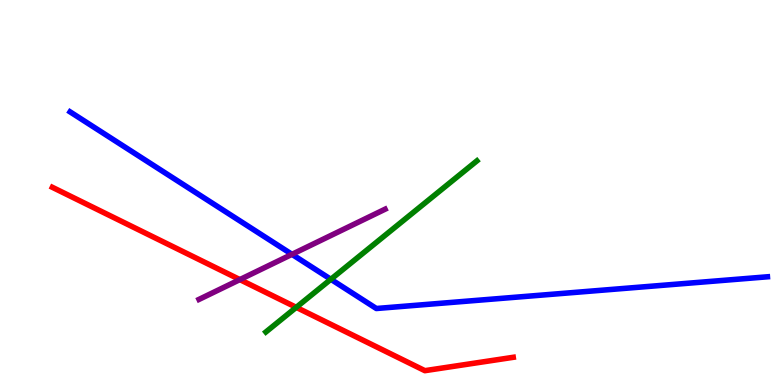[{'lines': ['blue', 'red'], 'intersections': []}, {'lines': ['green', 'red'], 'intersections': [{'x': 3.82, 'y': 2.02}]}, {'lines': ['purple', 'red'], 'intersections': [{'x': 3.1, 'y': 2.74}]}, {'lines': ['blue', 'green'], 'intersections': [{'x': 4.27, 'y': 2.75}]}, {'lines': ['blue', 'purple'], 'intersections': [{'x': 3.77, 'y': 3.39}]}, {'lines': ['green', 'purple'], 'intersections': []}]